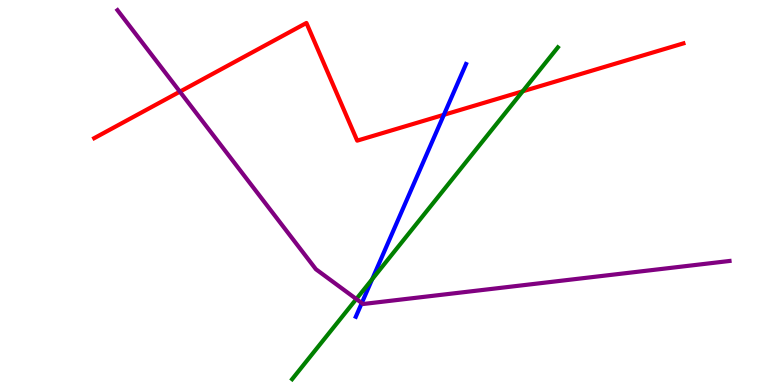[{'lines': ['blue', 'red'], 'intersections': [{'x': 5.73, 'y': 7.02}]}, {'lines': ['green', 'red'], 'intersections': [{'x': 6.74, 'y': 7.63}]}, {'lines': ['purple', 'red'], 'intersections': [{'x': 2.32, 'y': 7.62}]}, {'lines': ['blue', 'green'], 'intersections': [{'x': 4.8, 'y': 2.75}]}, {'lines': ['blue', 'purple'], 'intersections': [{'x': 4.67, 'y': 2.13}]}, {'lines': ['green', 'purple'], 'intersections': [{'x': 4.6, 'y': 2.23}]}]